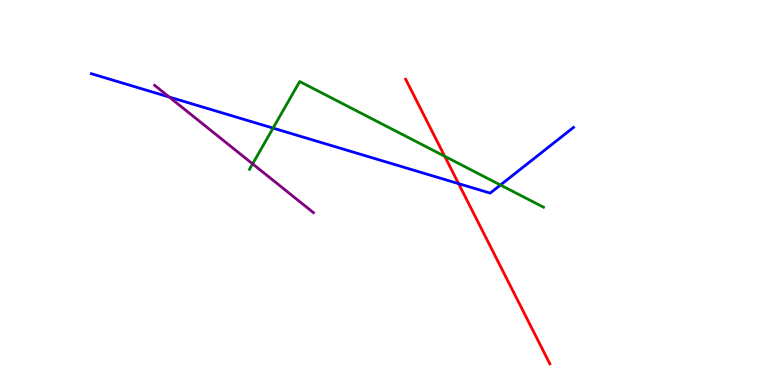[{'lines': ['blue', 'red'], 'intersections': [{'x': 5.92, 'y': 5.23}]}, {'lines': ['green', 'red'], 'intersections': [{'x': 5.74, 'y': 5.94}]}, {'lines': ['purple', 'red'], 'intersections': []}, {'lines': ['blue', 'green'], 'intersections': [{'x': 3.52, 'y': 6.67}, {'x': 6.46, 'y': 5.19}]}, {'lines': ['blue', 'purple'], 'intersections': [{'x': 2.18, 'y': 7.48}]}, {'lines': ['green', 'purple'], 'intersections': [{'x': 3.26, 'y': 5.74}]}]